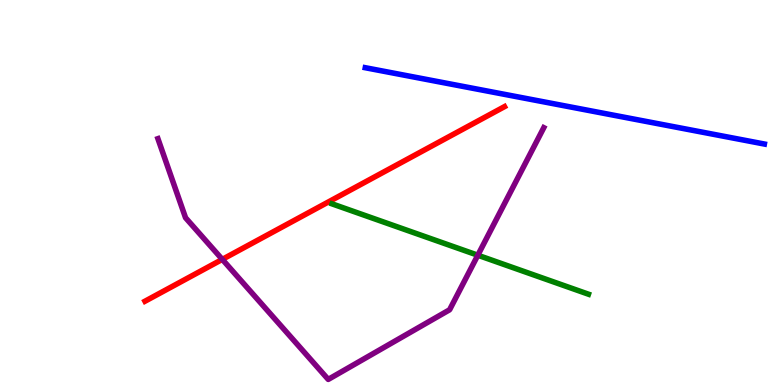[{'lines': ['blue', 'red'], 'intersections': []}, {'lines': ['green', 'red'], 'intersections': []}, {'lines': ['purple', 'red'], 'intersections': [{'x': 2.87, 'y': 3.26}]}, {'lines': ['blue', 'green'], 'intersections': []}, {'lines': ['blue', 'purple'], 'intersections': []}, {'lines': ['green', 'purple'], 'intersections': [{'x': 6.17, 'y': 3.37}]}]